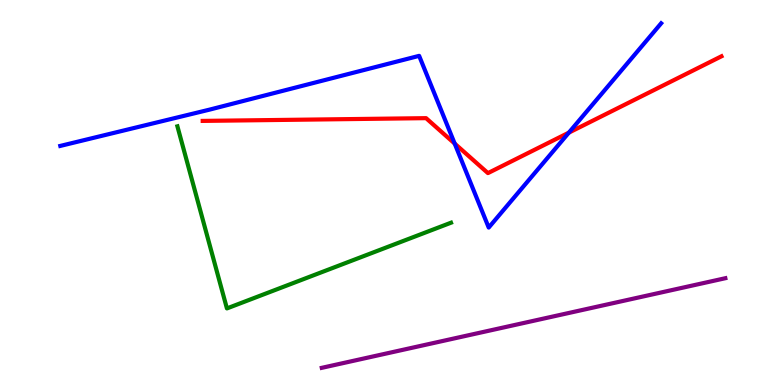[{'lines': ['blue', 'red'], 'intersections': [{'x': 5.87, 'y': 6.27}, {'x': 7.34, 'y': 6.56}]}, {'lines': ['green', 'red'], 'intersections': []}, {'lines': ['purple', 'red'], 'intersections': []}, {'lines': ['blue', 'green'], 'intersections': []}, {'lines': ['blue', 'purple'], 'intersections': []}, {'lines': ['green', 'purple'], 'intersections': []}]